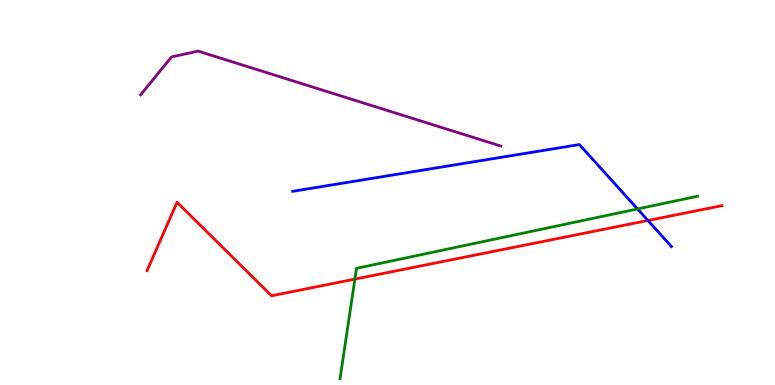[{'lines': ['blue', 'red'], 'intersections': [{'x': 8.36, 'y': 4.27}]}, {'lines': ['green', 'red'], 'intersections': [{'x': 4.58, 'y': 2.75}]}, {'lines': ['purple', 'red'], 'intersections': []}, {'lines': ['blue', 'green'], 'intersections': [{'x': 8.23, 'y': 4.57}]}, {'lines': ['blue', 'purple'], 'intersections': []}, {'lines': ['green', 'purple'], 'intersections': []}]